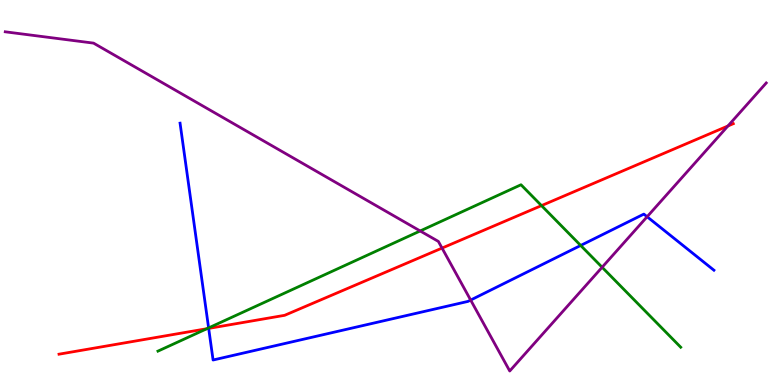[{'lines': ['blue', 'red'], 'intersections': [{'x': 2.69, 'y': 1.47}]}, {'lines': ['green', 'red'], 'intersections': [{'x': 2.67, 'y': 1.46}, {'x': 6.99, 'y': 4.66}]}, {'lines': ['purple', 'red'], 'intersections': [{'x': 5.7, 'y': 3.56}, {'x': 9.39, 'y': 6.73}]}, {'lines': ['blue', 'green'], 'intersections': [{'x': 2.69, 'y': 1.48}, {'x': 7.49, 'y': 3.62}]}, {'lines': ['blue', 'purple'], 'intersections': [{'x': 6.07, 'y': 2.21}, {'x': 8.35, 'y': 4.37}]}, {'lines': ['green', 'purple'], 'intersections': [{'x': 5.42, 'y': 4.0}, {'x': 7.77, 'y': 3.06}]}]